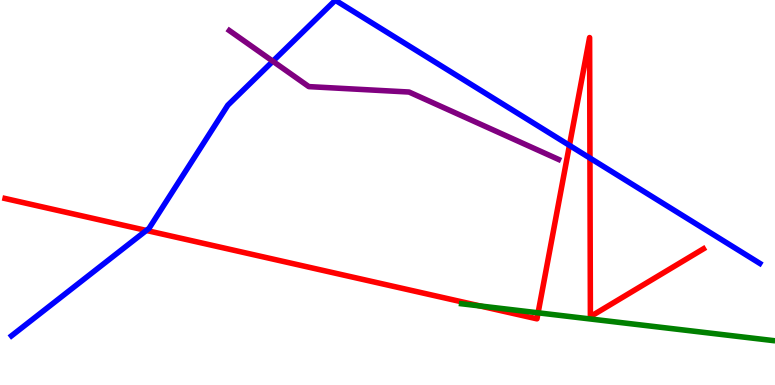[{'lines': ['blue', 'red'], 'intersections': [{'x': 1.89, 'y': 4.01}, {'x': 7.35, 'y': 6.22}, {'x': 7.61, 'y': 5.89}]}, {'lines': ['green', 'red'], 'intersections': [{'x': 6.19, 'y': 2.05}, {'x': 6.94, 'y': 1.88}]}, {'lines': ['purple', 'red'], 'intersections': []}, {'lines': ['blue', 'green'], 'intersections': []}, {'lines': ['blue', 'purple'], 'intersections': [{'x': 3.52, 'y': 8.41}]}, {'lines': ['green', 'purple'], 'intersections': []}]